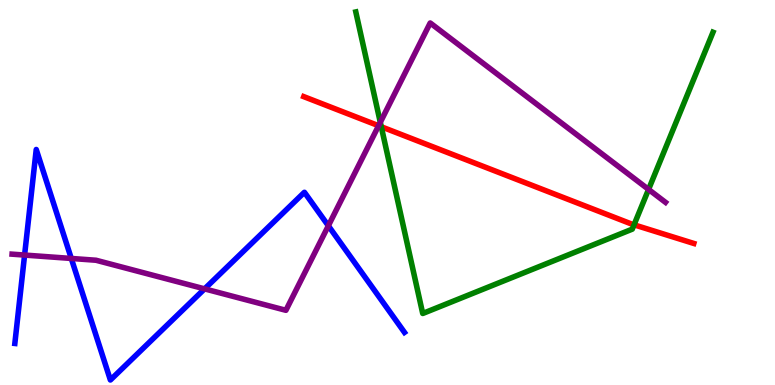[{'lines': ['blue', 'red'], 'intersections': []}, {'lines': ['green', 'red'], 'intersections': [{'x': 4.92, 'y': 6.71}, {'x': 8.18, 'y': 4.16}]}, {'lines': ['purple', 'red'], 'intersections': [{'x': 4.89, 'y': 6.73}]}, {'lines': ['blue', 'green'], 'intersections': []}, {'lines': ['blue', 'purple'], 'intersections': [{'x': 0.317, 'y': 3.37}, {'x': 0.92, 'y': 3.29}, {'x': 2.64, 'y': 2.5}, {'x': 4.24, 'y': 4.14}]}, {'lines': ['green', 'purple'], 'intersections': [{'x': 4.91, 'y': 6.82}, {'x': 8.37, 'y': 5.08}]}]